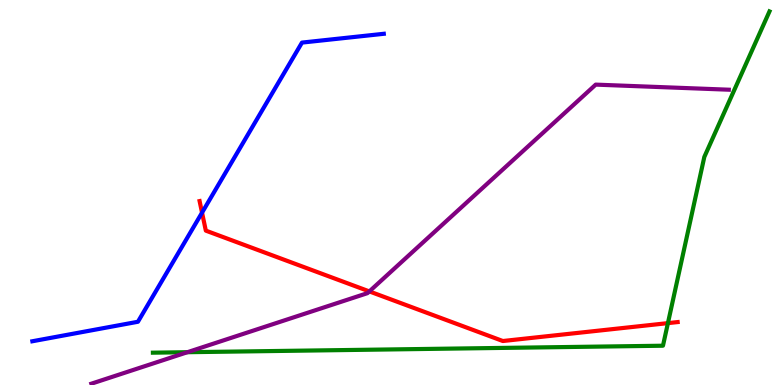[{'lines': ['blue', 'red'], 'intersections': [{'x': 2.61, 'y': 4.48}]}, {'lines': ['green', 'red'], 'intersections': [{'x': 8.62, 'y': 1.61}]}, {'lines': ['purple', 'red'], 'intersections': [{'x': 4.77, 'y': 2.43}]}, {'lines': ['blue', 'green'], 'intersections': []}, {'lines': ['blue', 'purple'], 'intersections': []}, {'lines': ['green', 'purple'], 'intersections': [{'x': 2.42, 'y': 0.852}]}]